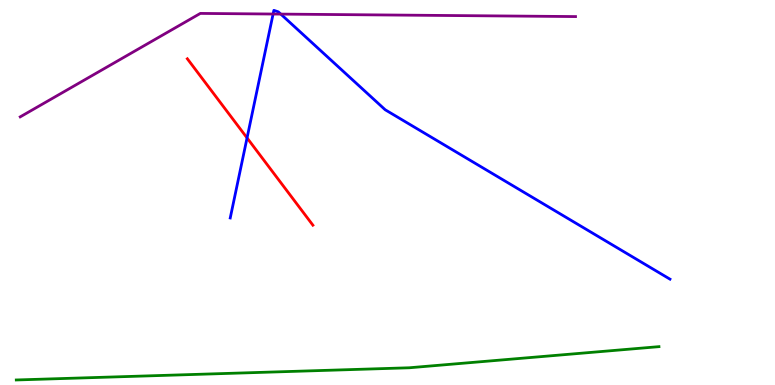[{'lines': ['blue', 'red'], 'intersections': [{'x': 3.19, 'y': 6.42}]}, {'lines': ['green', 'red'], 'intersections': []}, {'lines': ['purple', 'red'], 'intersections': []}, {'lines': ['blue', 'green'], 'intersections': []}, {'lines': ['blue', 'purple'], 'intersections': [{'x': 3.52, 'y': 9.64}, {'x': 3.62, 'y': 9.63}]}, {'lines': ['green', 'purple'], 'intersections': []}]